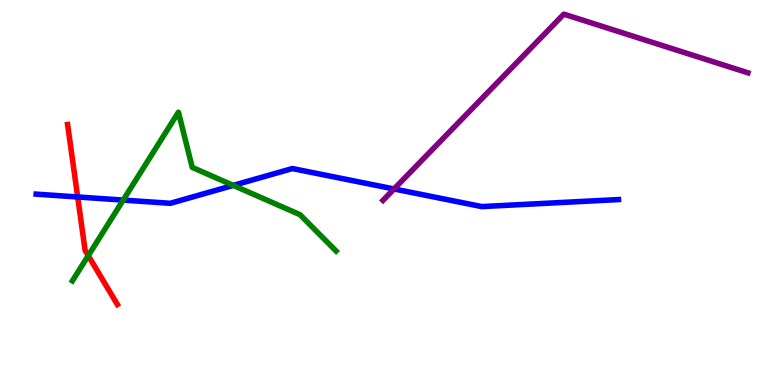[{'lines': ['blue', 'red'], 'intersections': [{'x': 1.0, 'y': 4.88}]}, {'lines': ['green', 'red'], 'intersections': [{'x': 1.14, 'y': 3.36}]}, {'lines': ['purple', 'red'], 'intersections': []}, {'lines': ['blue', 'green'], 'intersections': [{'x': 1.59, 'y': 4.8}, {'x': 3.01, 'y': 5.18}]}, {'lines': ['blue', 'purple'], 'intersections': [{'x': 5.08, 'y': 5.09}]}, {'lines': ['green', 'purple'], 'intersections': []}]